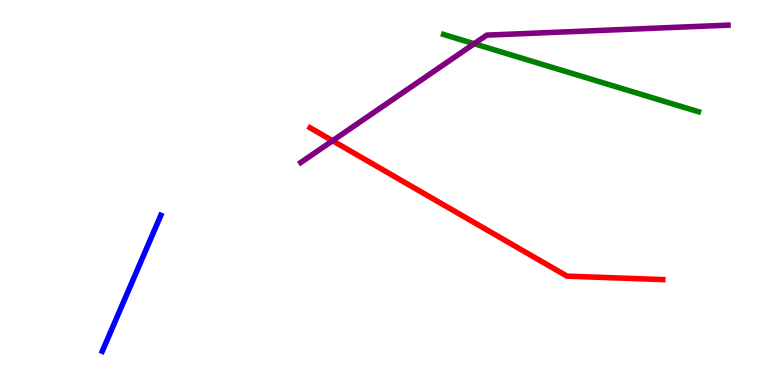[{'lines': ['blue', 'red'], 'intersections': []}, {'lines': ['green', 'red'], 'intersections': []}, {'lines': ['purple', 'red'], 'intersections': [{'x': 4.29, 'y': 6.34}]}, {'lines': ['blue', 'green'], 'intersections': []}, {'lines': ['blue', 'purple'], 'intersections': []}, {'lines': ['green', 'purple'], 'intersections': [{'x': 6.12, 'y': 8.86}]}]